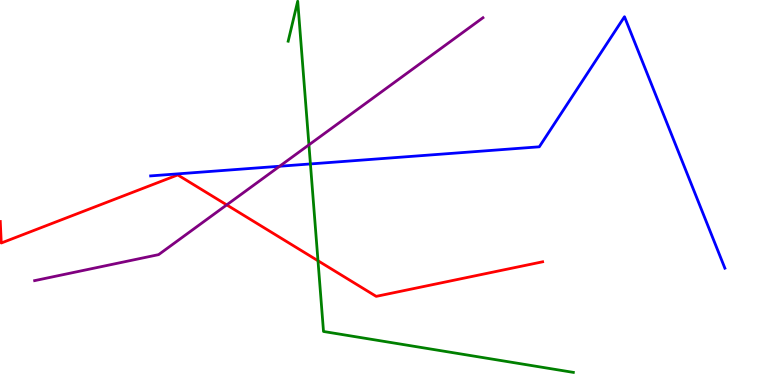[{'lines': ['blue', 'red'], 'intersections': []}, {'lines': ['green', 'red'], 'intersections': [{'x': 4.1, 'y': 3.23}]}, {'lines': ['purple', 'red'], 'intersections': [{'x': 2.93, 'y': 4.68}]}, {'lines': ['blue', 'green'], 'intersections': [{'x': 4.01, 'y': 5.74}]}, {'lines': ['blue', 'purple'], 'intersections': [{'x': 3.61, 'y': 5.68}]}, {'lines': ['green', 'purple'], 'intersections': [{'x': 3.99, 'y': 6.24}]}]